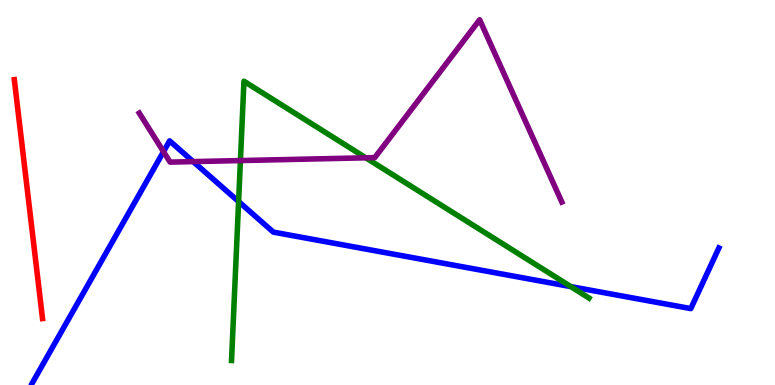[{'lines': ['blue', 'red'], 'intersections': []}, {'lines': ['green', 'red'], 'intersections': []}, {'lines': ['purple', 'red'], 'intersections': []}, {'lines': ['blue', 'green'], 'intersections': [{'x': 3.08, 'y': 4.77}, {'x': 7.37, 'y': 2.56}]}, {'lines': ['blue', 'purple'], 'intersections': [{'x': 2.11, 'y': 6.06}, {'x': 2.49, 'y': 5.8}]}, {'lines': ['green', 'purple'], 'intersections': [{'x': 3.1, 'y': 5.83}, {'x': 4.72, 'y': 5.9}]}]